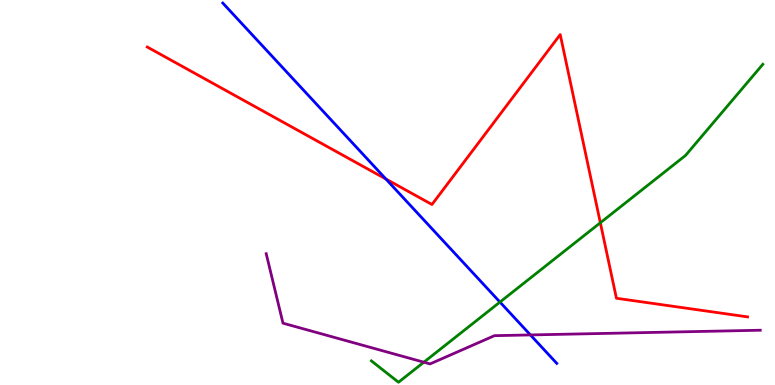[{'lines': ['blue', 'red'], 'intersections': [{'x': 4.98, 'y': 5.35}]}, {'lines': ['green', 'red'], 'intersections': [{'x': 7.75, 'y': 4.21}]}, {'lines': ['purple', 'red'], 'intersections': []}, {'lines': ['blue', 'green'], 'intersections': [{'x': 6.45, 'y': 2.15}]}, {'lines': ['blue', 'purple'], 'intersections': [{'x': 6.84, 'y': 1.3}]}, {'lines': ['green', 'purple'], 'intersections': [{'x': 5.47, 'y': 0.592}]}]